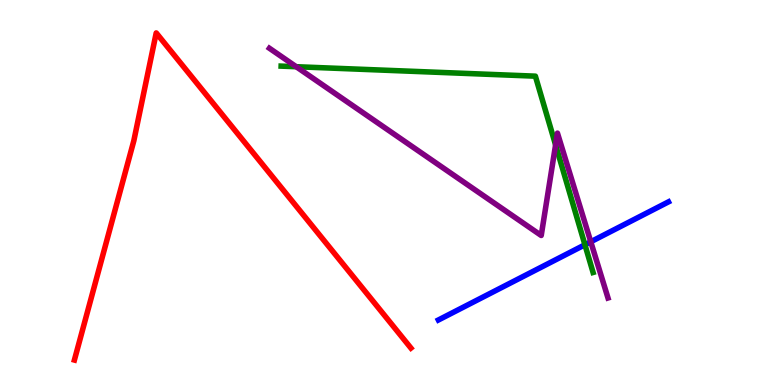[{'lines': ['blue', 'red'], 'intersections': []}, {'lines': ['green', 'red'], 'intersections': []}, {'lines': ['purple', 'red'], 'intersections': []}, {'lines': ['blue', 'green'], 'intersections': [{'x': 7.55, 'y': 3.64}]}, {'lines': ['blue', 'purple'], 'intersections': [{'x': 7.62, 'y': 3.72}]}, {'lines': ['green', 'purple'], 'intersections': [{'x': 3.82, 'y': 8.27}, {'x': 7.17, 'y': 6.24}]}]